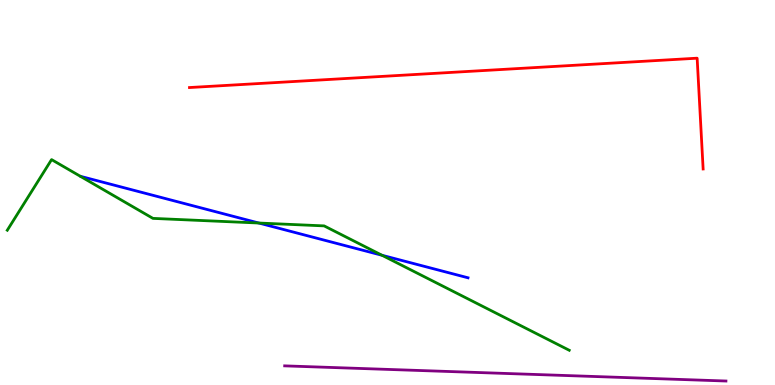[{'lines': ['blue', 'red'], 'intersections': []}, {'lines': ['green', 'red'], 'intersections': []}, {'lines': ['purple', 'red'], 'intersections': []}, {'lines': ['blue', 'green'], 'intersections': [{'x': 3.34, 'y': 4.21}, {'x': 4.93, 'y': 3.37}]}, {'lines': ['blue', 'purple'], 'intersections': []}, {'lines': ['green', 'purple'], 'intersections': []}]